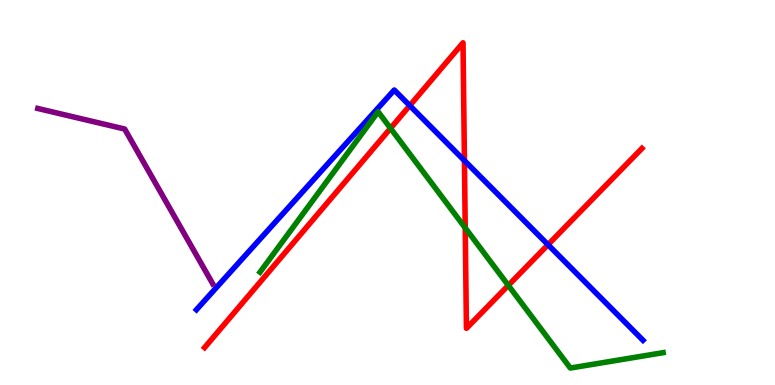[{'lines': ['blue', 'red'], 'intersections': [{'x': 5.29, 'y': 7.26}, {'x': 5.99, 'y': 5.83}, {'x': 7.07, 'y': 3.64}]}, {'lines': ['green', 'red'], 'intersections': [{'x': 5.04, 'y': 6.67}, {'x': 6.0, 'y': 4.08}, {'x': 6.56, 'y': 2.59}]}, {'lines': ['purple', 'red'], 'intersections': []}, {'lines': ['blue', 'green'], 'intersections': []}, {'lines': ['blue', 'purple'], 'intersections': []}, {'lines': ['green', 'purple'], 'intersections': []}]